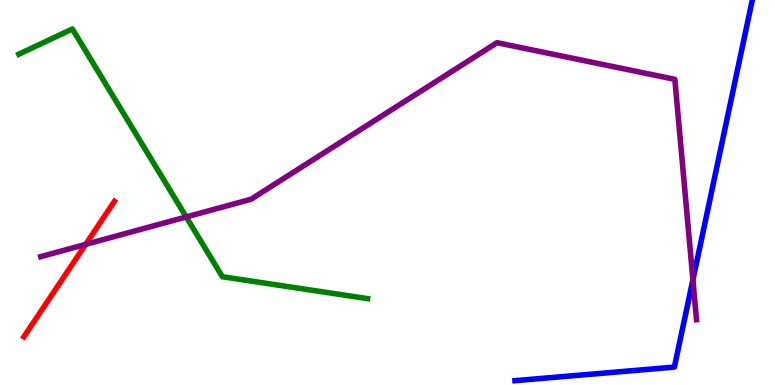[{'lines': ['blue', 'red'], 'intersections': []}, {'lines': ['green', 'red'], 'intersections': []}, {'lines': ['purple', 'red'], 'intersections': [{'x': 1.11, 'y': 3.65}]}, {'lines': ['blue', 'green'], 'intersections': []}, {'lines': ['blue', 'purple'], 'intersections': [{'x': 8.94, 'y': 2.73}]}, {'lines': ['green', 'purple'], 'intersections': [{'x': 2.4, 'y': 4.36}]}]